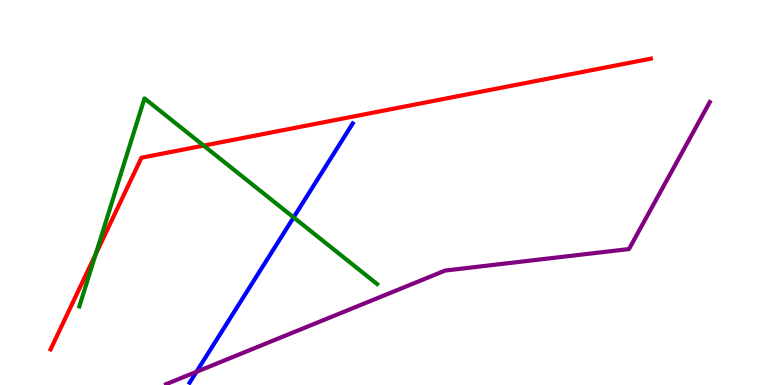[{'lines': ['blue', 'red'], 'intersections': []}, {'lines': ['green', 'red'], 'intersections': [{'x': 1.23, 'y': 3.4}, {'x': 2.63, 'y': 6.22}]}, {'lines': ['purple', 'red'], 'intersections': []}, {'lines': ['blue', 'green'], 'intersections': [{'x': 3.79, 'y': 4.35}]}, {'lines': ['blue', 'purple'], 'intersections': [{'x': 2.53, 'y': 0.342}]}, {'lines': ['green', 'purple'], 'intersections': []}]